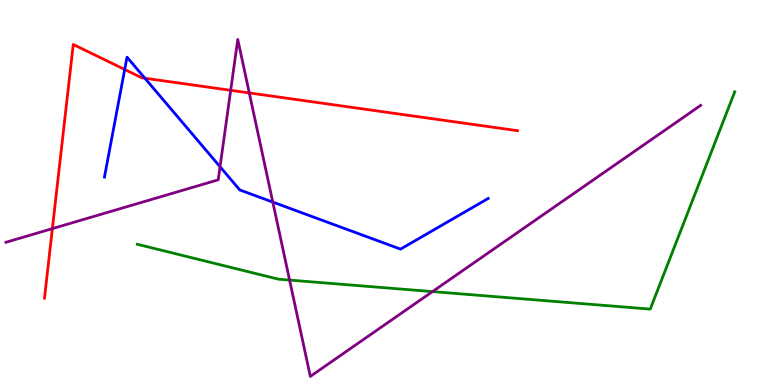[{'lines': ['blue', 'red'], 'intersections': [{'x': 1.61, 'y': 8.2}, {'x': 1.87, 'y': 7.97}]}, {'lines': ['green', 'red'], 'intersections': []}, {'lines': ['purple', 'red'], 'intersections': [{'x': 0.676, 'y': 4.06}, {'x': 2.98, 'y': 7.65}, {'x': 3.22, 'y': 7.59}]}, {'lines': ['blue', 'green'], 'intersections': []}, {'lines': ['blue', 'purple'], 'intersections': [{'x': 2.84, 'y': 5.67}, {'x': 3.52, 'y': 4.75}]}, {'lines': ['green', 'purple'], 'intersections': [{'x': 3.74, 'y': 2.72}, {'x': 5.58, 'y': 2.43}]}]